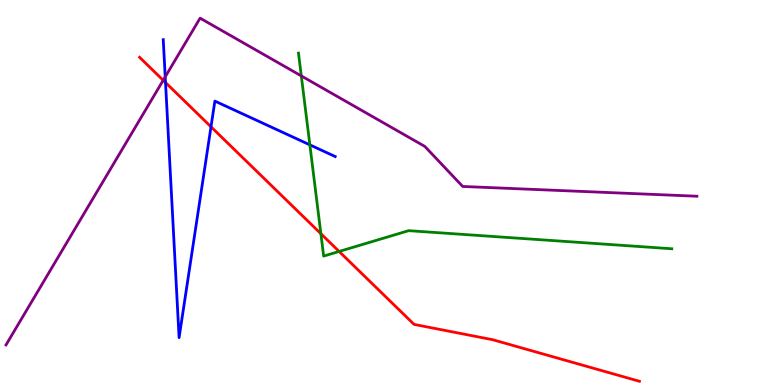[{'lines': ['blue', 'red'], 'intersections': [{'x': 2.14, 'y': 7.86}, {'x': 2.72, 'y': 6.71}]}, {'lines': ['green', 'red'], 'intersections': [{'x': 4.14, 'y': 3.93}, {'x': 4.38, 'y': 3.47}]}, {'lines': ['purple', 'red'], 'intersections': [{'x': 2.11, 'y': 7.91}]}, {'lines': ['blue', 'green'], 'intersections': [{'x': 4.0, 'y': 6.24}]}, {'lines': ['blue', 'purple'], 'intersections': [{'x': 2.13, 'y': 8.0}]}, {'lines': ['green', 'purple'], 'intersections': [{'x': 3.89, 'y': 8.03}]}]